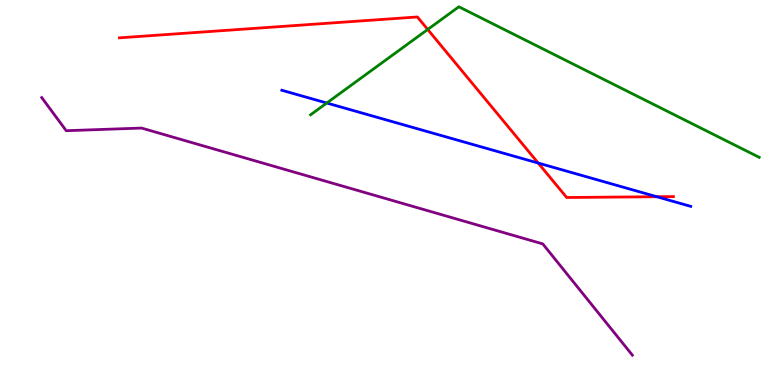[{'lines': ['blue', 'red'], 'intersections': [{'x': 6.94, 'y': 5.76}, {'x': 8.48, 'y': 4.89}]}, {'lines': ['green', 'red'], 'intersections': [{'x': 5.52, 'y': 9.23}]}, {'lines': ['purple', 'red'], 'intersections': []}, {'lines': ['blue', 'green'], 'intersections': [{'x': 4.22, 'y': 7.32}]}, {'lines': ['blue', 'purple'], 'intersections': []}, {'lines': ['green', 'purple'], 'intersections': []}]